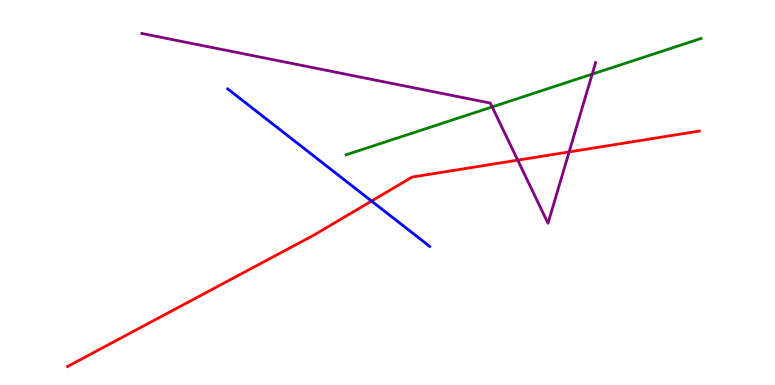[{'lines': ['blue', 'red'], 'intersections': [{'x': 4.79, 'y': 4.78}]}, {'lines': ['green', 'red'], 'intersections': []}, {'lines': ['purple', 'red'], 'intersections': [{'x': 6.68, 'y': 5.84}, {'x': 7.34, 'y': 6.05}]}, {'lines': ['blue', 'green'], 'intersections': []}, {'lines': ['blue', 'purple'], 'intersections': []}, {'lines': ['green', 'purple'], 'intersections': [{'x': 6.35, 'y': 7.22}, {'x': 7.64, 'y': 8.07}]}]